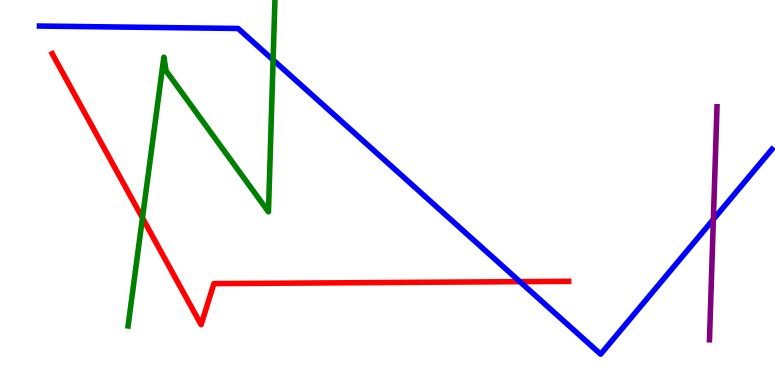[{'lines': ['blue', 'red'], 'intersections': [{'x': 6.71, 'y': 2.68}]}, {'lines': ['green', 'red'], 'intersections': [{'x': 1.84, 'y': 4.34}]}, {'lines': ['purple', 'red'], 'intersections': []}, {'lines': ['blue', 'green'], 'intersections': [{'x': 3.52, 'y': 8.44}]}, {'lines': ['blue', 'purple'], 'intersections': [{'x': 9.2, 'y': 4.3}]}, {'lines': ['green', 'purple'], 'intersections': []}]